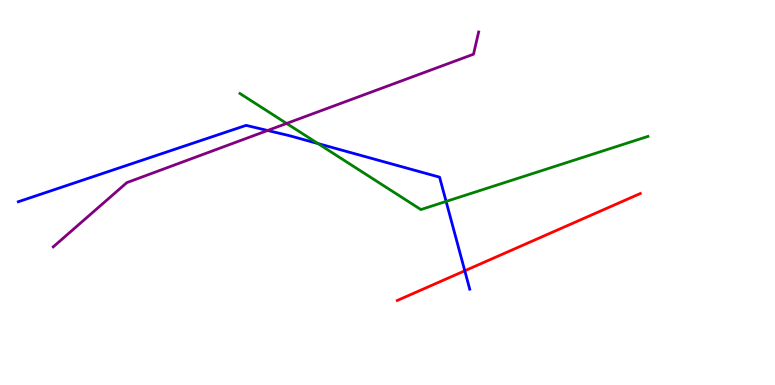[{'lines': ['blue', 'red'], 'intersections': [{'x': 6.0, 'y': 2.97}]}, {'lines': ['green', 'red'], 'intersections': []}, {'lines': ['purple', 'red'], 'intersections': []}, {'lines': ['blue', 'green'], 'intersections': [{'x': 4.1, 'y': 6.27}, {'x': 5.76, 'y': 4.77}]}, {'lines': ['blue', 'purple'], 'intersections': [{'x': 3.45, 'y': 6.61}]}, {'lines': ['green', 'purple'], 'intersections': [{'x': 3.7, 'y': 6.79}]}]